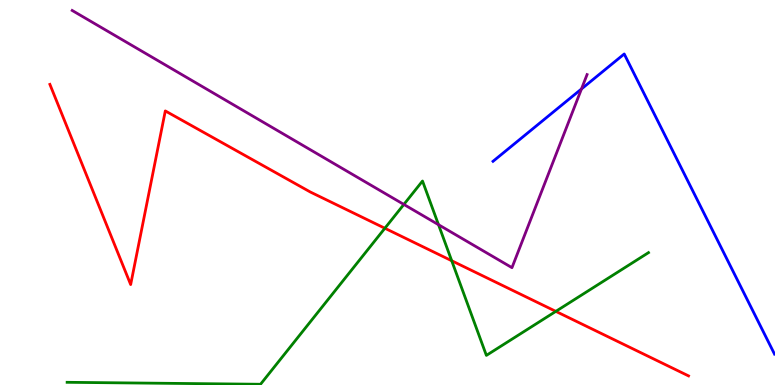[{'lines': ['blue', 'red'], 'intersections': []}, {'lines': ['green', 'red'], 'intersections': [{'x': 4.97, 'y': 4.07}, {'x': 5.83, 'y': 3.23}, {'x': 7.17, 'y': 1.91}]}, {'lines': ['purple', 'red'], 'intersections': []}, {'lines': ['blue', 'green'], 'intersections': []}, {'lines': ['blue', 'purple'], 'intersections': [{'x': 7.5, 'y': 7.69}]}, {'lines': ['green', 'purple'], 'intersections': [{'x': 5.21, 'y': 4.69}, {'x': 5.66, 'y': 4.16}]}]